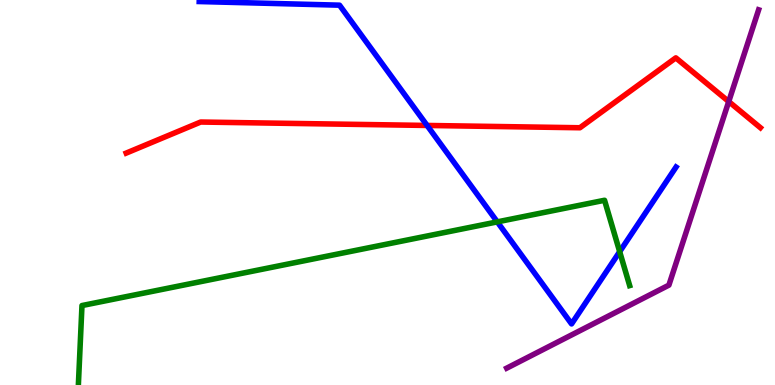[{'lines': ['blue', 'red'], 'intersections': [{'x': 5.51, 'y': 6.74}]}, {'lines': ['green', 'red'], 'intersections': []}, {'lines': ['purple', 'red'], 'intersections': [{'x': 9.4, 'y': 7.36}]}, {'lines': ['blue', 'green'], 'intersections': [{'x': 6.42, 'y': 4.24}, {'x': 8.0, 'y': 3.46}]}, {'lines': ['blue', 'purple'], 'intersections': []}, {'lines': ['green', 'purple'], 'intersections': []}]